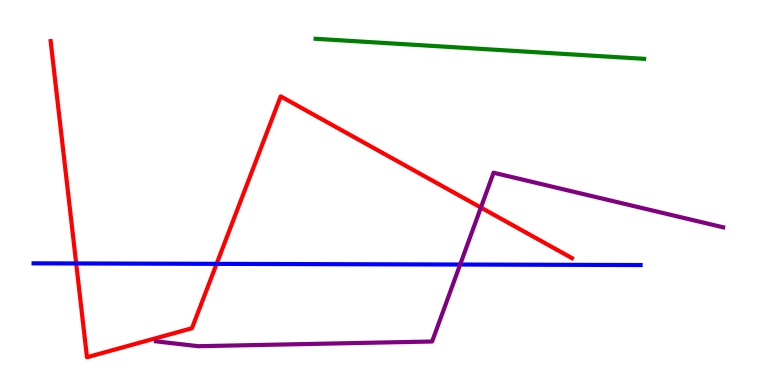[{'lines': ['blue', 'red'], 'intersections': [{'x': 0.983, 'y': 3.16}, {'x': 2.79, 'y': 3.15}]}, {'lines': ['green', 'red'], 'intersections': []}, {'lines': ['purple', 'red'], 'intersections': [{'x': 6.21, 'y': 4.61}]}, {'lines': ['blue', 'green'], 'intersections': []}, {'lines': ['blue', 'purple'], 'intersections': [{'x': 5.94, 'y': 3.13}]}, {'lines': ['green', 'purple'], 'intersections': []}]